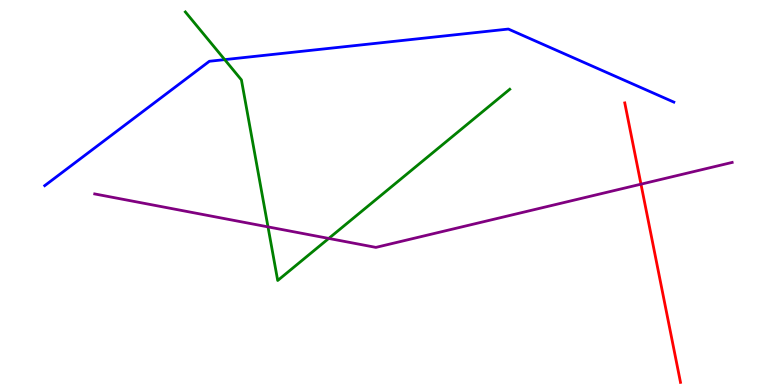[{'lines': ['blue', 'red'], 'intersections': []}, {'lines': ['green', 'red'], 'intersections': []}, {'lines': ['purple', 'red'], 'intersections': [{'x': 8.27, 'y': 5.22}]}, {'lines': ['blue', 'green'], 'intersections': [{'x': 2.9, 'y': 8.45}]}, {'lines': ['blue', 'purple'], 'intersections': []}, {'lines': ['green', 'purple'], 'intersections': [{'x': 3.46, 'y': 4.11}, {'x': 4.24, 'y': 3.81}]}]